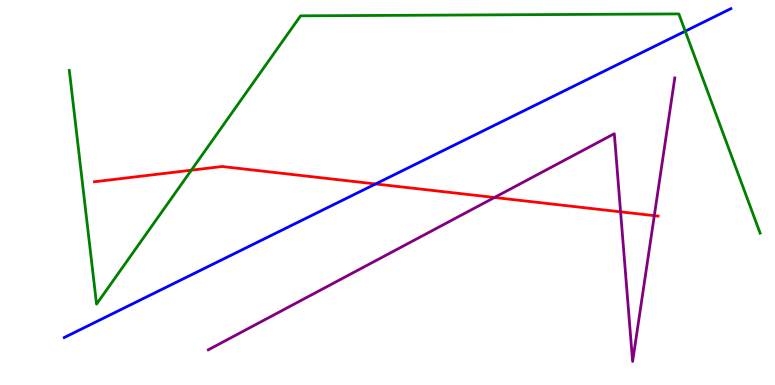[{'lines': ['blue', 'red'], 'intersections': [{'x': 4.85, 'y': 5.22}]}, {'lines': ['green', 'red'], 'intersections': [{'x': 2.47, 'y': 5.58}]}, {'lines': ['purple', 'red'], 'intersections': [{'x': 6.38, 'y': 4.87}, {'x': 8.01, 'y': 4.5}, {'x': 8.44, 'y': 4.4}]}, {'lines': ['blue', 'green'], 'intersections': [{'x': 8.84, 'y': 9.19}]}, {'lines': ['blue', 'purple'], 'intersections': []}, {'lines': ['green', 'purple'], 'intersections': []}]